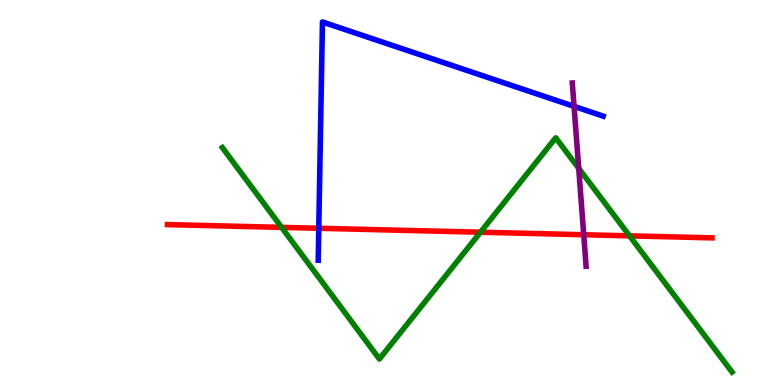[{'lines': ['blue', 'red'], 'intersections': [{'x': 4.11, 'y': 4.07}]}, {'lines': ['green', 'red'], 'intersections': [{'x': 3.63, 'y': 4.09}, {'x': 6.2, 'y': 3.97}, {'x': 8.12, 'y': 3.87}]}, {'lines': ['purple', 'red'], 'intersections': [{'x': 7.53, 'y': 3.9}]}, {'lines': ['blue', 'green'], 'intersections': []}, {'lines': ['blue', 'purple'], 'intersections': [{'x': 7.41, 'y': 7.24}]}, {'lines': ['green', 'purple'], 'intersections': [{'x': 7.47, 'y': 5.63}]}]